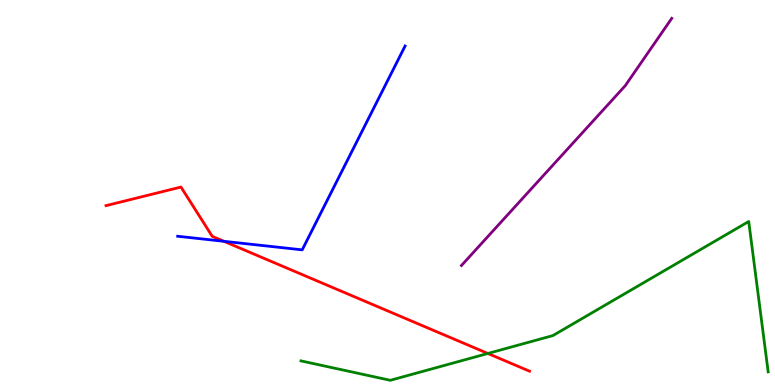[{'lines': ['blue', 'red'], 'intersections': [{'x': 2.89, 'y': 3.73}]}, {'lines': ['green', 'red'], 'intersections': [{'x': 6.29, 'y': 0.819}]}, {'lines': ['purple', 'red'], 'intersections': []}, {'lines': ['blue', 'green'], 'intersections': []}, {'lines': ['blue', 'purple'], 'intersections': []}, {'lines': ['green', 'purple'], 'intersections': []}]